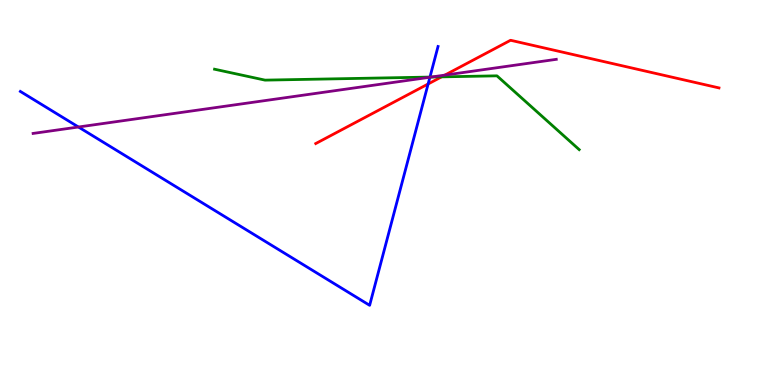[{'lines': ['blue', 'red'], 'intersections': [{'x': 5.52, 'y': 7.82}]}, {'lines': ['green', 'red'], 'intersections': [{'x': 5.7, 'y': 8.0}]}, {'lines': ['purple', 'red'], 'intersections': [{'x': 5.74, 'y': 8.05}]}, {'lines': ['blue', 'green'], 'intersections': [{'x': 5.55, 'y': 8.0}]}, {'lines': ['blue', 'purple'], 'intersections': [{'x': 1.01, 'y': 6.7}, {'x': 5.55, 'y': 7.99}]}, {'lines': ['green', 'purple'], 'intersections': [{'x': 5.56, 'y': 8.0}]}]